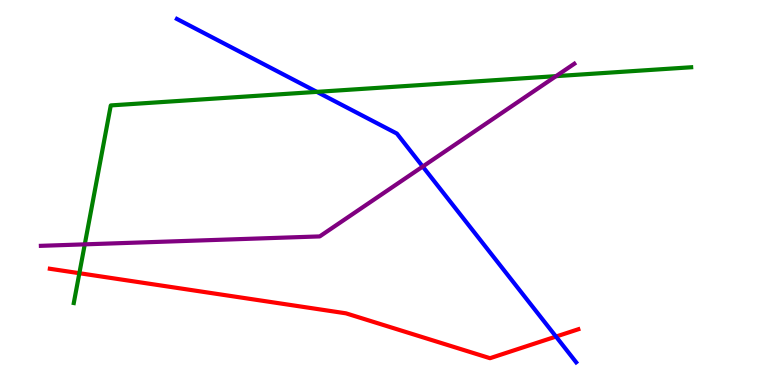[{'lines': ['blue', 'red'], 'intersections': [{'x': 7.17, 'y': 1.26}]}, {'lines': ['green', 'red'], 'intersections': [{'x': 1.02, 'y': 2.9}]}, {'lines': ['purple', 'red'], 'intersections': []}, {'lines': ['blue', 'green'], 'intersections': [{'x': 4.09, 'y': 7.61}]}, {'lines': ['blue', 'purple'], 'intersections': [{'x': 5.45, 'y': 5.67}]}, {'lines': ['green', 'purple'], 'intersections': [{'x': 1.09, 'y': 3.65}, {'x': 7.17, 'y': 8.02}]}]